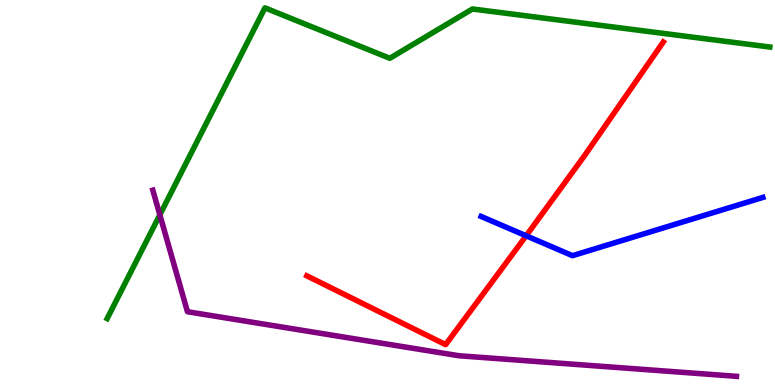[{'lines': ['blue', 'red'], 'intersections': [{'x': 6.79, 'y': 3.88}]}, {'lines': ['green', 'red'], 'intersections': []}, {'lines': ['purple', 'red'], 'intersections': []}, {'lines': ['blue', 'green'], 'intersections': []}, {'lines': ['blue', 'purple'], 'intersections': []}, {'lines': ['green', 'purple'], 'intersections': [{'x': 2.06, 'y': 4.42}]}]